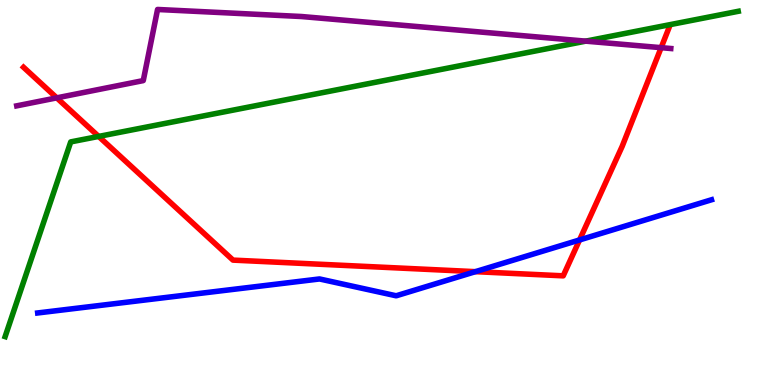[{'lines': ['blue', 'red'], 'intersections': [{'x': 6.13, 'y': 2.94}, {'x': 7.48, 'y': 3.77}]}, {'lines': ['green', 'red'], 'intersections': [{'x': 1.27, 'y': 6.46}]}, {'lines': ['purple', 'red'], 'intersections': [{'x': 0.732, 'y': 7.46}, {'x': 8.53, 'y': 8.76}]}, {'lines': ['blue', 'green'], 'intersections': []}, {'lines': ['blue', 'purple'], 'intersections': []}, {'lines': ['green', 'purple'], 'intersections': [{'x': 7.56, 'y': 8.93}]}]